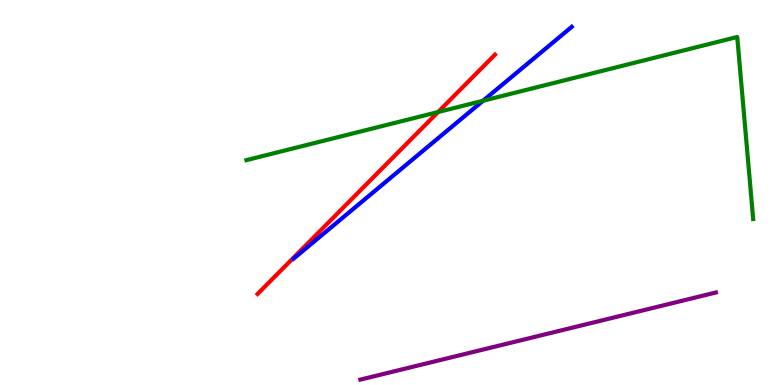[{'lines': ['blue', 'red'], 'intersections': []}, {'lines': ['green', 'red'], 'intersections': [{'x': 5.65, 'y': 7.09}]}, {'lines': ['purple', 'red'], 'intersections': []}, {'lines': ['blue', 'green'], 'intersections': [{'x': 6.23, 'y': 7.38}]}, {'lines': ['blue', 'purple'], 'intersections': []}, {'lines': ['green', 'purple'], 'intersections': []}]